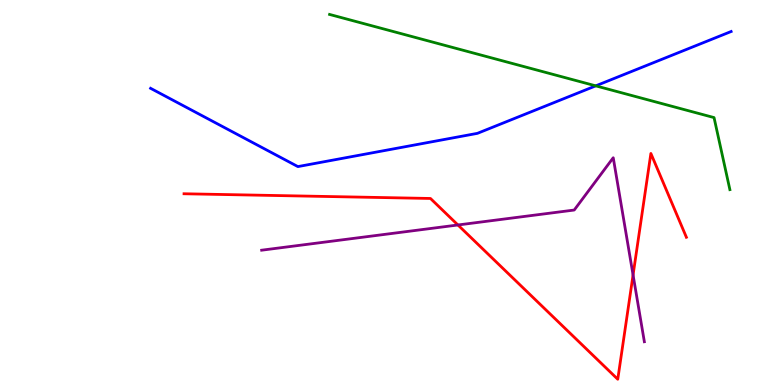[{'lines': ['blue', 'red'], 'intersections': []}, {'lines': ['green', 'red'], 'intersections': []}, {'lines': ['purple', 'red'], 'intersections': [{'x': 5.91, 'y': 4.16}, {'x': 8.17, 'y': 2.86}]}, {'lines': ['blue', 'green'], 'intersections': [{'x': 7.69, 'y': 7.77}]}, {'lines': ['blue', 'purple'], 'intersections': []}, {'lines': ['green', 'purple'], 'intersections': []}]